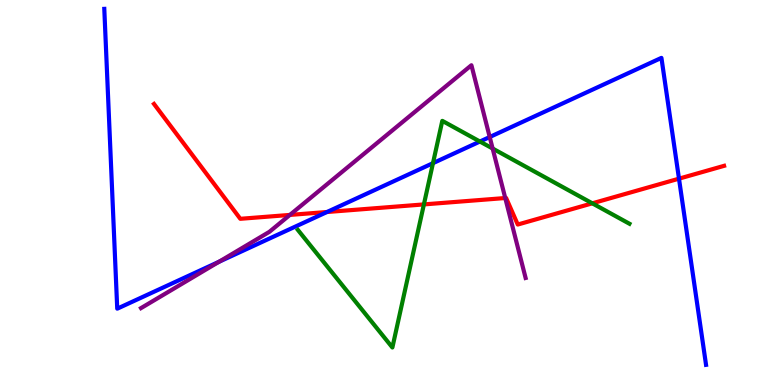[{'lines': ['blue', 'red'], 'intersections': [{'x': 4.22, 'y': 4.49}, {'x': 8.76, 'y': 5.36}]}, {'lines': ['green', 'red'], 'intersections': [{'x': 5.47, 'y': 4.69}, {'x': 7.64, 'y': 4.72}]}, {'lines': ['purple', 'red'], 'intersections': [{'x': 3.74, 'y': 4.42}, {'x': 6.52, 'y': 4.86}]}, {'lines': ['blue', 'green'], 'intersections': [{'x': 5.59, 'y': 5.76}, {'x': 6.19, 'y': 6.32}]}, {'lines': ['blue', 'purple'], 'intersections': [{'x': 2.83, 'y': 3.2}, {'x': 6.32, 'y': 6.44}]}, {'lines': ['green', 'purple'], 'intersections': [{'x': 6.36, 'y': 6.14}]}]